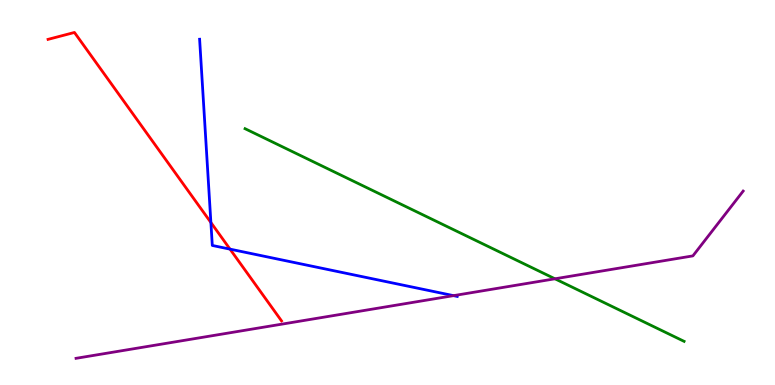[{'lines': ['blue', 'red'], 'intersections': [{'x': 2.72, 'y': 4.22}, {'x': 2.97, 'y': 3.53}]}, {'lines': ['green', 'red'], 'intersections': []}, {'lines': ['purple', 'red'], 'intersections': []}, {'lines': ['blue', 'green'], 'intersections': []}, {'lines': ['blue', 'purple'], 'intersections': [{'x': 5.85, 'y': 2.32}]}, {'lines': ['green', 'purple'], 'intersections': [{'x': 7.16, 'y': 2.76}]}]